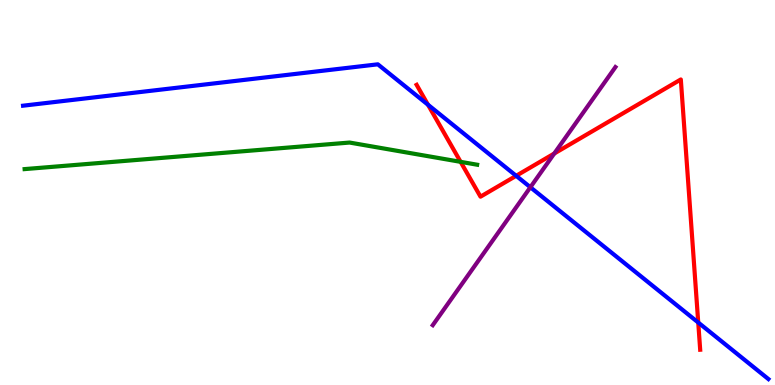[{'lines': ['blue', 'red'], 'intersections': [{'x': 5.52, 'y': 7.28}, {'x': 6.66, 'y': 5.43}, {'x': 9.01, 'y': 1.62}]}, {'lines': ['green', 'red'], 'intersections': [{'x': 5.94, 'y': 5.8}]}, {'lines': ['purple', 'red'], 'intersections': [{'x': 7.15, 'y': 6.01}]}, {'lines': ['blue', 'green'], 'intersections': []}, {'lines': ['blue', 'purple'], 'intersections': [{'x': 6.84, 'y': 5.14}]}, {'lines': ['green', 'purple'], 'intersections': []}]